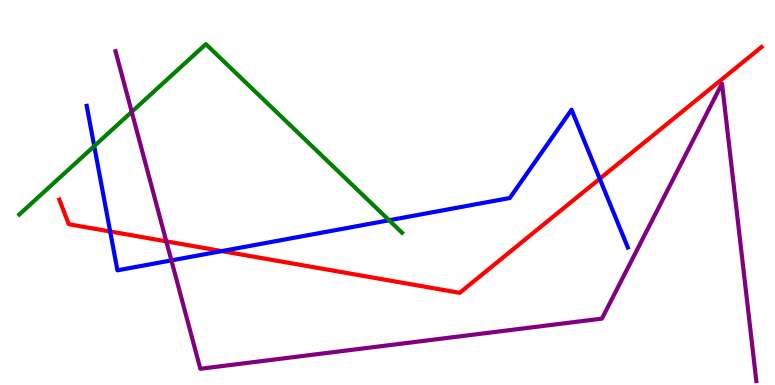[{'lines': ['blue', 'red'], 'intersections': [{'x': 1.42, 'y': 3.99}, {'x': 2.86, 'y': 3.48}, {'x': 7.74, 'y': 5.36}]}, {'lines': ['green', 'red'], 'intersections': []}, {'lines': ['purple', 'red'], 'intersections': [{'x': 2.15, 'y': 3.73}]}, {'lines': ['blue', 'green'], 'intersections': [{'x': 1.22, 'y': 6.21}, {'x': 5.02, 'y': 4.28}]}, {'lines': ['blue', 'purple'], 'intersections': [{'x': 2.21, 'y': 3.24}]}, {'lines': ['green', 'purple'], 'intersections': [{'x': 1.7, 'y': 7.09}]}]